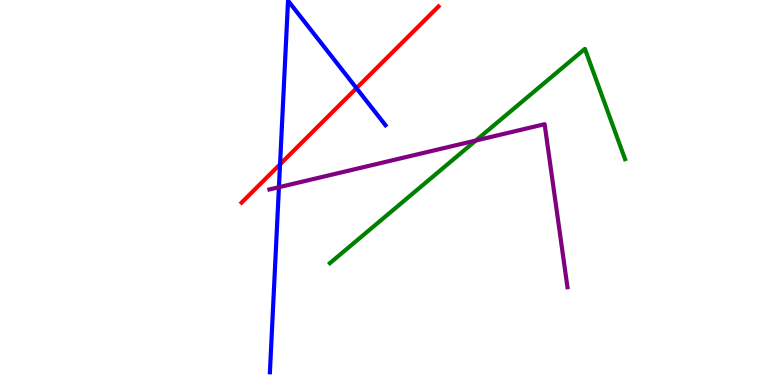[{'lines': ['blue', 'red'], 'intersections': [{'x': 3.61, 'y': 5.73}, {'x': 4.6, 'y': 7.71}]}, {'lines': ['green', 'red'], 'intersections': []}, {'lines': ['purple', 'red'], 'intersections': []}, {'lines': ['blue', 'green'], 'intersections': []}, {'lines': ['blue', 'purple'], 'intersections': [{'x': 3.6, 'y': 5.14}]}, {'lines': ['green', 'purple'], 'intersections': [{'x': 6.14, 'y': 6.35}]}]